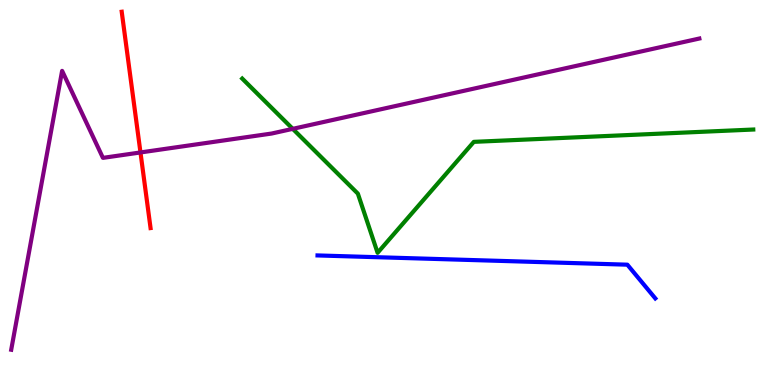[{'lines': ['blue', 'red'], 'intersections': []}, {'lines': ['green', 'red'], 'intersections': []}, {'lines': ['purple', 'red'], 'intersections': [{'x': 1.81, 'y': 6.04}]}, {'lines': ['blue', 'green'], 'intersections': []}, {'lines': ['blue', 'purple'], 'intersections': []}, {'lines': ['green', 'purple'], 'intersections': [{'x': 3.78, 'y': 6.65}]}]